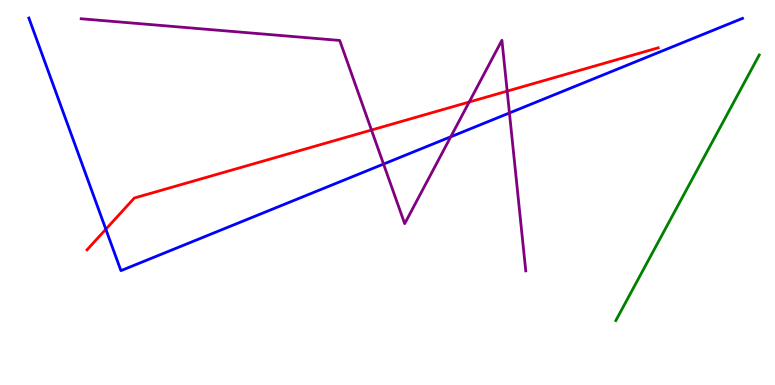[{'lines': ['blue', 'red'], 'intersections': [{'x': 1.37, 'y': 4.05}]}, {'lines': ['green', 'red'], 'intersections': []}, {'lines': ['purple', 'red'], 'intersections': [{'x': 4.79, 'y': 6.62}, {'x': 6.05, 'y': 7.35}, {'x': 6.54, 'y': 7.63}]}, {'lines': ['blue', 'green'], 'intersections': []}, {'lines': ['blue', 'purple'], 'intersections': [{'x': 4.95, 'y': 5.74}, {'x': 5.82, 'y': 6.45}, {'x': 6.57, 'y': 7.07}]}, {'lines': ['green', 'purple'], 'intersections': []}]